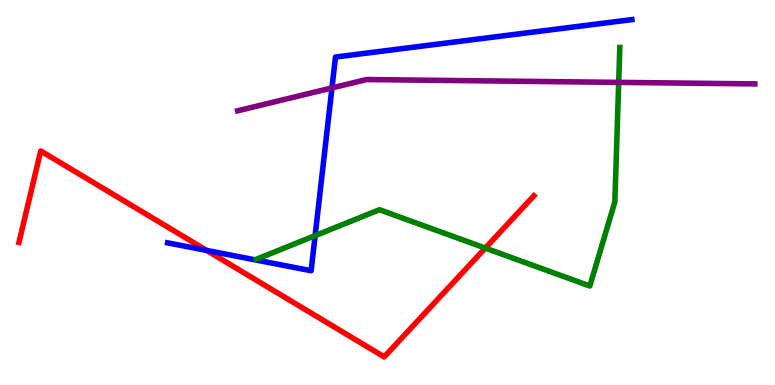[{'lines': ['blue', 'red'], 'intersections': [{'x': 2.67, 'y': 3.5}]}, {'lines': ['green', 'red'], 'intersections': [{'x': 6.26, 'y': 3.56}]}, {'lines': ['purple', 'red'], 'intersections': []}, {'lines': ['blue', 'green'], 'intersections': [{'x': 4.07, 'y': 3.88}]}, {'lines': ['blue', 'purple'], 'intersections': [{'x': 4.28, 'y': 7.72}]}, {'lines': ['green', 'purple'], 'intersections': [{'x': 7.98, 'y': 7.86}]}]